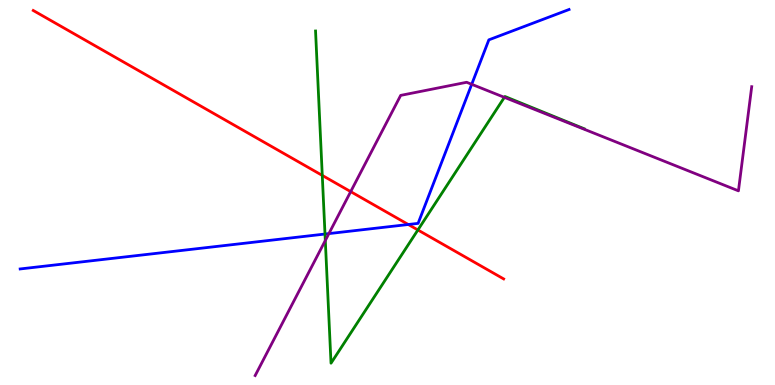[{'lines': ['blue', 'red'], 'intersections': [{'x': 5.27, 'y': 4.17}]}, {'lines': ['green', 'red'], 'intersections': [{'x': 4.16, 'y': 5.44}, {'x': 5.39, 'y': 4.03}]}, {'lines': ['purple', 'red'], 'intersections': [{'x': 4.53, 'y': 5.02}]}, {'lines': ['blue', 'green'], 'intersections': [{'x': 4.19, 'y': 3.92}]}, {'lines': ['blue', 'purple'], 'intersections': [{'x': 4.24, 'y': 3.93}, {'x': 6.09, 'y': 7.81}]}, {'lines': ['green', 'purple'], 'intersections': [{'x': 4.2, 'y': 3.75}, {'x': 6.51, 'y': 7.47}]}]